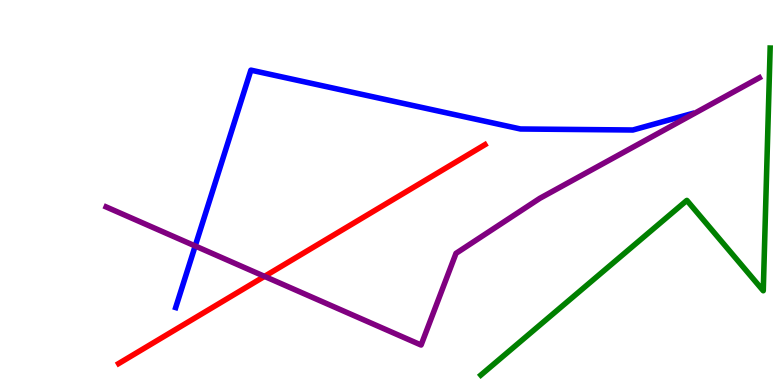[{'lines': ['blue', 'red'], 'intersections': []}, {'lines': ['green', 'red'], 'intersections': []}, {'lines': ['purple', 'red'], 'intersections': [{'x': 3.41, 'y': 2.82}]}, {'lines': ['blue', 'green'], 'intersections': []}, {'lines': ['blue', 'purple'], 'intersections': [{'x': 2.52, 'y': 3.61}]}, {'lines': ['green', 'purple'], 'intersections': []}]